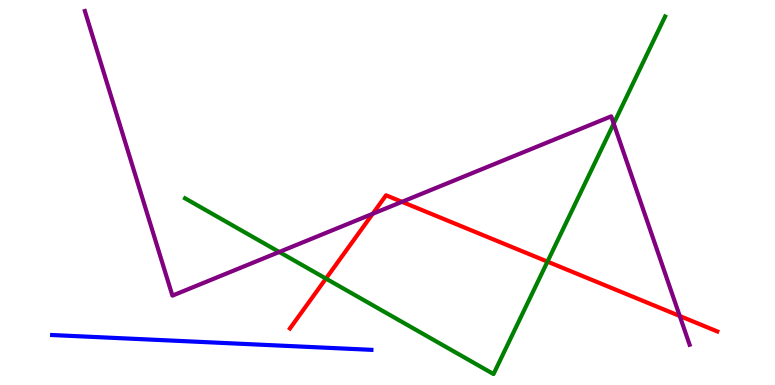[{'lines': ['blue', 'red'], 'intersections': []}, {'lines': ['green', 'red'], 'intersections': [{'x': 4.21, 'y': 2.76}, {'x': 7.06, 'y': 3.2}]}, {'lines': ['purple', 'red'], 'intersections': [{'x': 4.81, 'y': 4.45}, {'x': 5.19, 'y': 4.76}, {'x': 8.77, 'y': 1.79}]}, {'lines': ['blue', 'green'], 'intersections': []}, {'lines': ['blue', 'purple'], 'intersections': []}, {'lines': ['green', 'purple'], 'intersections': [{'x': 3.6, 'y': 3.46}, {'x': 7.92, 'y': 6.79}]}]